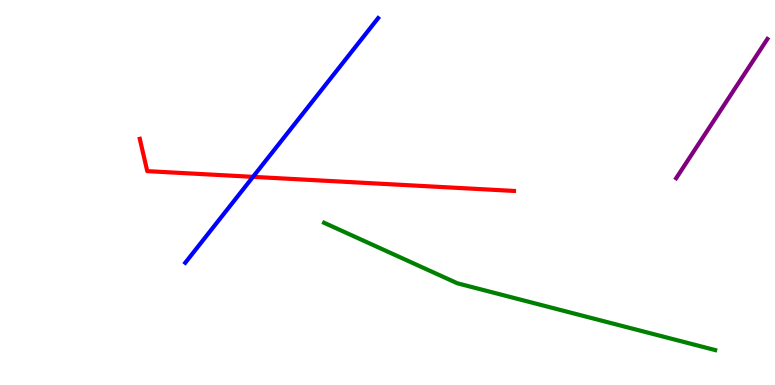[{'lines': ['blue', 'red'], 'intersections': [{'x': 3.26, 'y': 5.41}]}, {'lines': ['green', 'red'], 'intersections': []}, {'lines': ['purple', 'red'], 'intersections': []}, {'lines': ['blue', 'green'], 'intersections': []}, {'lines': ['blue', 'purple'], 'intersections': []}, {'lines': ['green', 'purple'], 'intersections': []}]